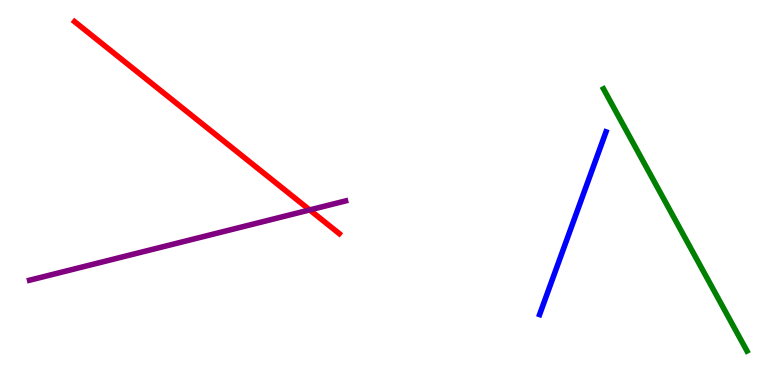[{'lines': ['blue', 'red'], 'intersections': []}, {'lines': ['green', 'red'], 'intersections': []}, {'lines': ['purple', 'red'], 'intersections': [{'x': 4.0, 'y': 4.55}]}, {'lines': ['blue', 'green'], 'intersections': []}, {'lines': ['blue', 'purple'], 'intersections': []}, {'lines': ['green', 'purple'], 'intersections': []}]